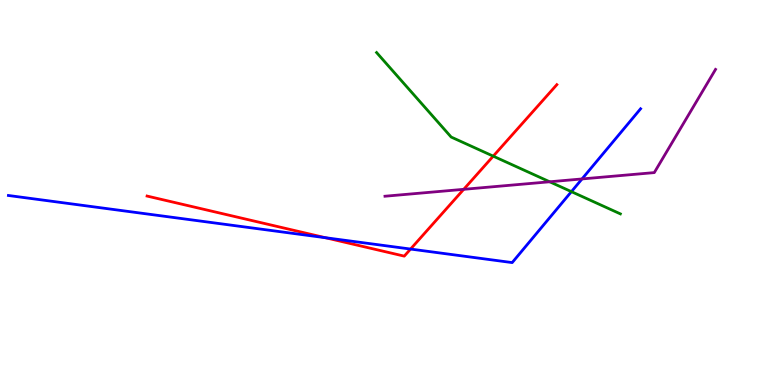[{'lines': ['blue', 'red'], 'intersections': [{'x': 4.2, 'y': 3.83}, {'x': 5.3, 'y': 3.53}]}, {'lines': ['green', 'red'], 'intersections': [{'x': 6.36, 'y': 5.94}]}, {'lines': ['purple', 'red'], 'intersections': [{'x': 5.98, 'y': 5.08}]}, {'lines': ['blue', 'green'], 'intersections': [{'x': 7.37, 'y': 5.02}]}, {'lines': ['blue', 'purple'], 'intersections': [{'x': 7.51, 'y': 5.35}]}, {'lines': ['green', 'purple'], 'intersections': [{'x': 7.09, 'y': 5.28}]}]